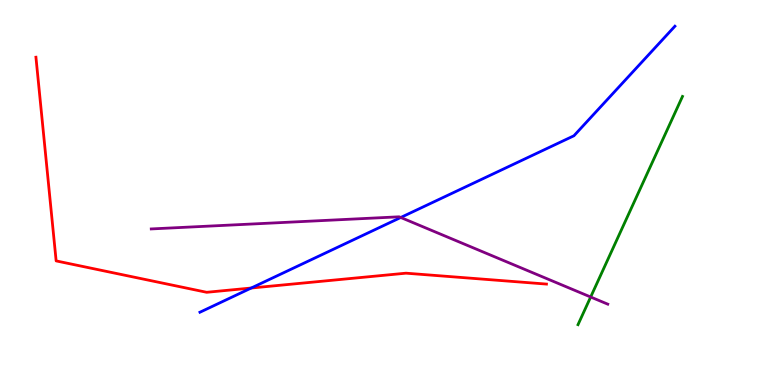[{'lines': ['blue', 'red'], 'intersections': [{'x': 3.24, 'y': 2.52}]}, {'lines': ['green', 'red'], 'intersections': []}, {'lines': ['purple', 'red'], 'intersections': []}, {'lines': ['blue', 'green'], 'intersections': []}, {'lines': ['blue', 'purple'], 'intersections': [{'x': 5.17, 'y': 4.35}]}, {'lines': ['green', 'purple'], 'intersections': [{'x': 7.62, 'y': 2.29}]}]